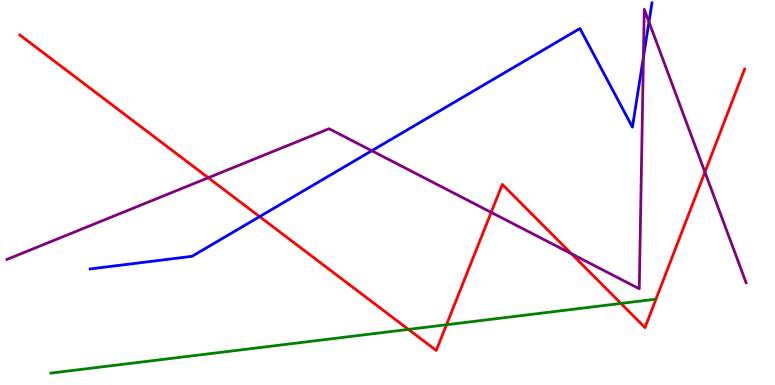[{'lines': ['blue', 'red'], 'intersections': [{'x': 3.35, 'y': 4.37}]}, {'lines': ['green', 'red'], 'intersections': [{'x': 5.27, 'y': 1.44}, {'x': 5.76, 'y': 1.56}, {'x': 8.01, 'y': 2.12}]}, {'lines': ['purple', 'red'], 'intersections': [{'x': 2.69, 'y': 5.38}, {'x': 6.34, 'y': 4.48}, {'x': 7.37, 'y': 3.41}, {'x': 9.1, 'y': 5.53}]}, {'lines': ['blue', 'green'], 'intersections': []}, {'lines': ['blue', 'purple'], 'intersections': [{'x': 4.8, 'y': 6.08}, {'x': 8.3, 'y': 8.51}, {'x': 8.37, 'y': 9.43}]}, {'lines': ['green', 'purple'], 'intersections': []}]